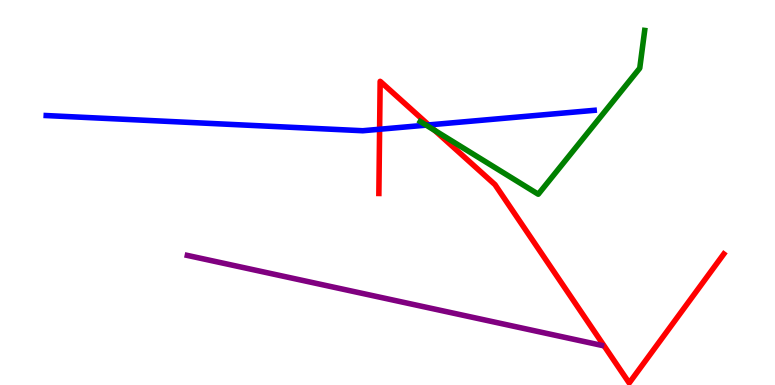[{'lines': ['blue', 'red'], 'intersections': [{'x': 4.9, 'y': 6.64}, {'x': 5.53, 'y': 6.76}]}, {'lines': ['green', 'red'], 'intersections': [{'x': 5.61, 'y': 6.61}]}, {'lines': ['purple', 'red'], 'intersections': []}, {'lines': ['blue', 'green'], 'intersections': [{'x': 5.5, 'y': 6.75}]}, {'lines': ['blue', 'purple'], 'intersections': []}, {'lines': ['green', 'purple'], 'intersections': []}]